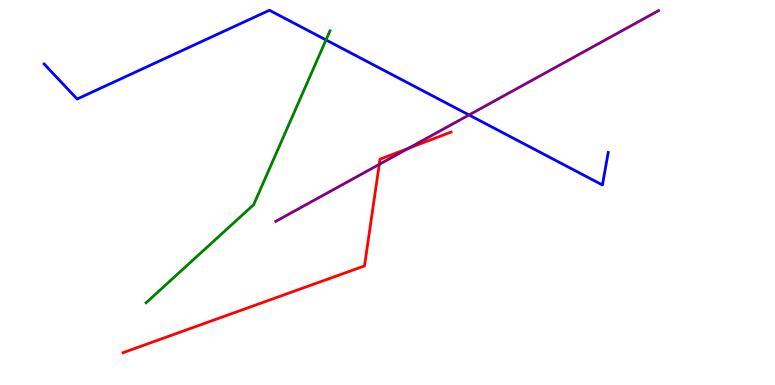[{'lines': ['blue', 'red'], 'intersections': []}, {'lines': ['green', 'red'], 'intersections': []}, {'lines': ['purple', 'red'], 'intersections': [{'x': 4.89, 'y': 5.73}, {'x': 5.27, 'y': 6.15}]}, {'lines': ['blue', 'green'], 'intersections': [{'x': 4.21, 'y': 8.96}]}, {'lines': ['blue', 'purple'], 'intersections': [{'x': 6.05, 'y': 7.01}]}, {'lines': ['green', 'purple'], 'intersections': []}]